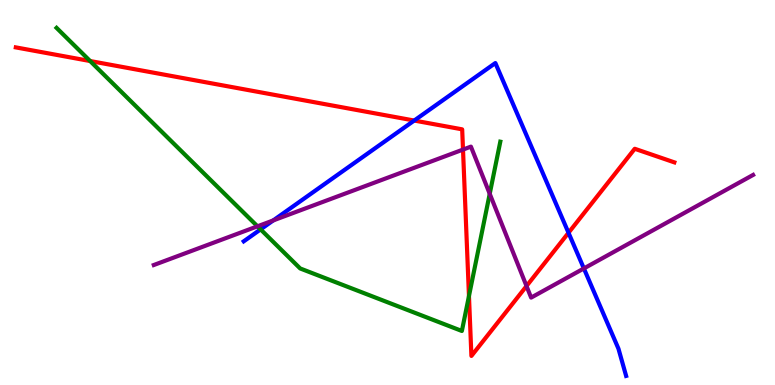[{'lines': ['blue', 'red'], 'intersections': [{'x': 5.34, 'y': 6.87}, {'x': 7.34, 'y': 3.95}]}, {'lines': ['green', 'red'], 'intersections': [{'x': 1.16, 'y': 8.41}, {'x': 6.05, 'y': 2.31}]}, {'lines': ['purple', 'red'], 'intersections': [{'x': 5.97, 'y': 6.11}, {'x': 6.79, 'y': 2.57}]}, {'lines': ['blue', 'green'], 'intersections': [{'x': 3.36, 'y': 4.04}]}, {'lines': ['blue', 'purple'], 'intersections': [{'x': 3.53, 'y': 4.27}, {'x': 7.53, 'y': 3.03}]}, {'lines': ['green', 'purple'], 'intersections': [{'x': 3.32, 'y': 4.12}, {'x': 6.32, 'y': 4.97}]}]